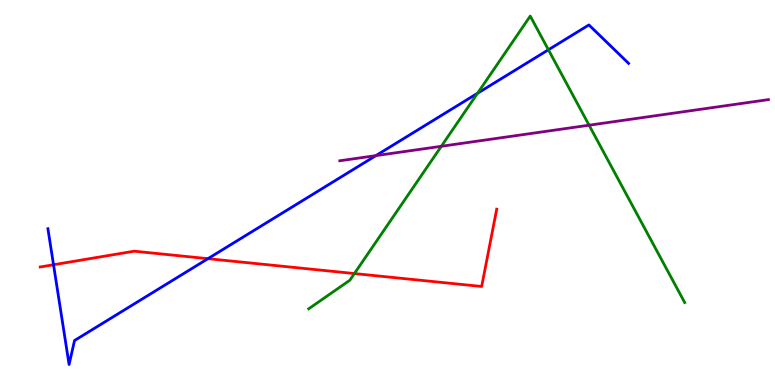[{'lines': ['blue', 'red'], 'intersections': [{'x': 0.691, 'y': 3.12}, {'x': 2.68, 'y': 3.28}]}, {'lines': ['green', 'red'], 'intersections': [{'x': 4.57, 'y': 2.89}]}, {'lines': ['purple', 'red'], 'intersections': []}, {'lines': ['blue', 'green'], 'intersections': [{'x': 6.16, 'y': 7.58}, {'x': 7.08, 'y': 8.71}]}, {'lines': ['blue', 'purple'], 'intersections': [{'x': 4.85, 'y': 5.96}]}, {'lines': ['green', 'purple'], 'intersections': [{'x': 5.69, 'y': 6.2}, {'x': 7.6, 'y': 6.75}]}]